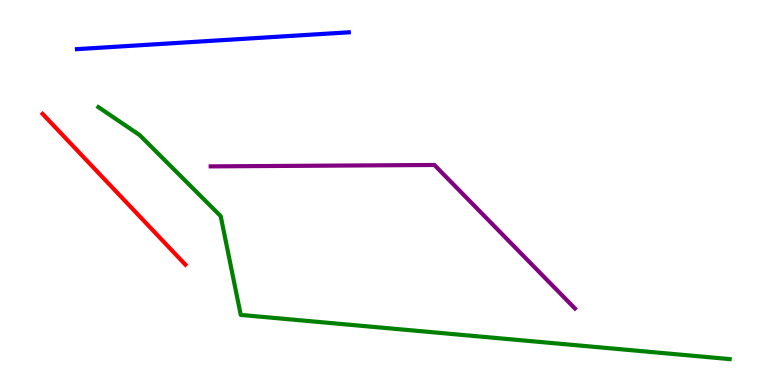[{'lines': ['blue', 'red'], 'intersections': []}, {'lines': ['green', 'red'], 'intersections': []}, {'lines': ['purple', 'red'], 'intersections': []}, {'lines': ['blue', 'green'], 'intersections': []}, {'lines': ['blue', 'purple'], 'intersections': []}, {'lines': ['green', 'purple'], 'intersections': []}]